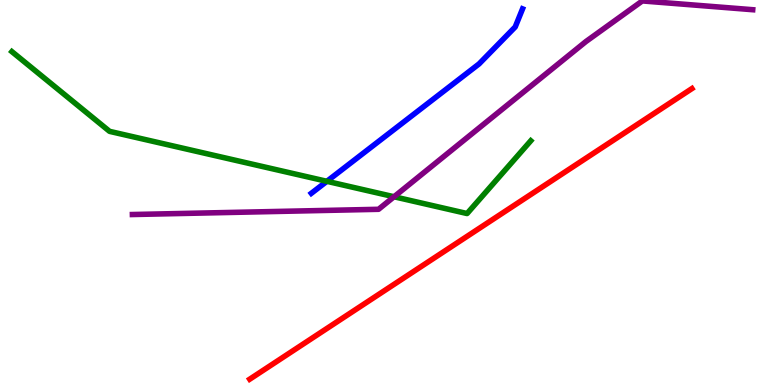[{'lines': ['blue', 'red'], 'intersections': []}, {'lines': ['green', 'red'], 'intersections': []}, {'lines': ['purple', 'red'], 'intersections': []}, {'lines': ['blue', 'green'], 'intersections': [{'x': 4.22, 'y': 5.29}]}, {'lines': ['blue', 'purple'], 'intersections': []}, {'lines': ['green', 'purple'], 'intersections': [{'x': 5.08, 'y': 4.89}]}]